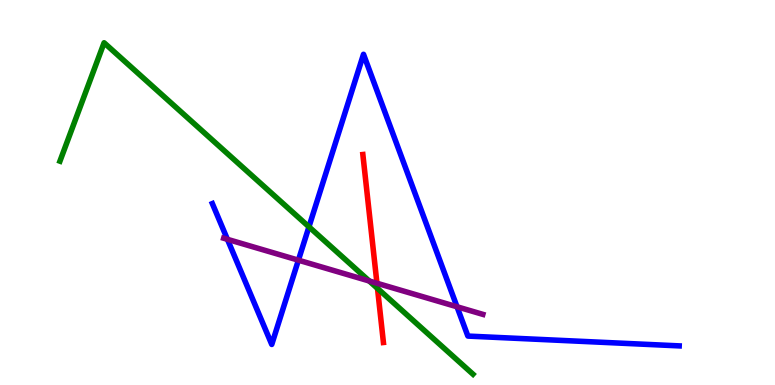[{'lines': ['blue', 'red'], 'intersections': []}, {'lines': ['green', 'red'], 'intersections': [{'x': 4.87, 'y': 2.51}]}, {'lines': ['purple', 'red'], 'intersections': [{'x': 4.86, 'y': 2.64}]}, {'lines': ['blue', 'green'], 'intersections': [{'x': 3.99, 'y': 4.11}]}, {'lines': ['blue', 'purple'], 'intersections': [{'x': 2.93, 'y': 3.78}, {'x': 3.85, 'y': 3.24}, {'x': 5.9, 'y': 2.03}]}, {'lines': ['green', 'purple'], 'intersections': [{'x': 4.76, 'y': 2.7}]}]